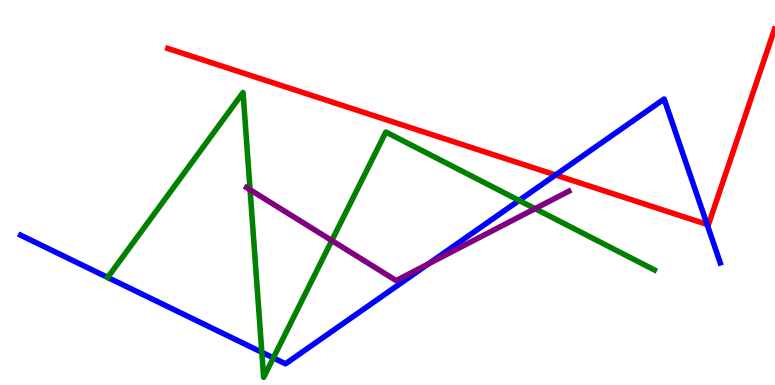[{'lines': ['blue', 'red'], 'intersections': [{'x': 7.17, 'y': 5.46}, {'x': 9.12, 'y': 4.17}]}, {'lines': ['green', 'red'], 'intersections': []}, {'lines': ['purple', 'red'], 'intersections': []}, {'lines': ['blue', 'green'], 'intersections': [{'x': 3.38, 'y': 0.85}, {'x': 3.53, 'y': 0.705}, {'x': 6.7, 'y': 4.79}]}, {'lines': ['blue', 'purple'], 'intersections': [{'x': 5.53, 'y': 3.14}]}, {'lines': ['green', 'purple'], 'intersections': [{'x': 3.23, 'y': 5.07}, {'x': 4.28, 'y': 3.75}, {'x': 6.9, 'y': 4.58}]}]